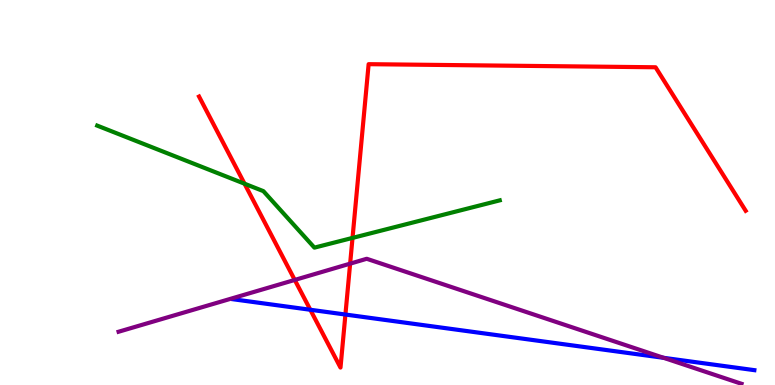[{'lines': ['blue', 'red'], 'intersections': [{'x': 4.0, 'y': 1.95}, {'x': 4.46, 'y': 1.83}]}, {'lines': ['green', 'red'], 'intersections': [{'x': 3.16, 'y': 5.23}, {'x': 4.55, 'y': 3.82}]}, {'lines': ['purple', 'red'], 'intersections': [{'x': 3.8, 'y': 2.73}, {'x': 4.52, 'y': 3.15}]}, {'lines': ['blue', 'green'], 'intersections': []}, {'lines': ['blue', 'purple'], 'intersections': [{'x': 8.56, 'y': 0.706}]}, {'lines': ['green', 'purple'], 'intersections': []}]